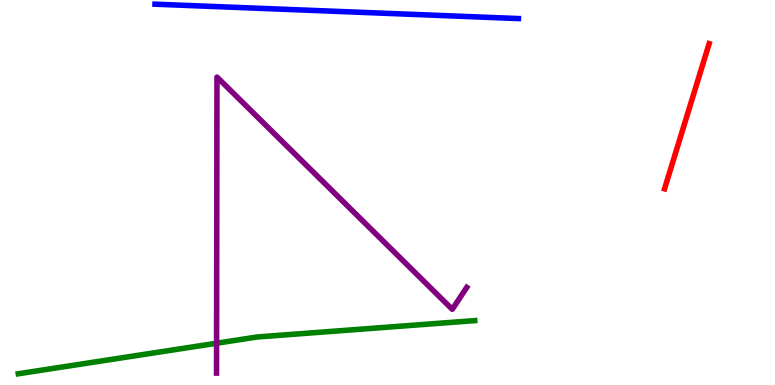[{'lines': ['blue', 'red'], 'intersections': []}, {'lines': ['green', 'red'], 'intersections': []}, {'lines': ['purple', 'red'], 'intersections': []}, {'lines': ['blue', 'green'], 'intersections': []}, {'lines': ['blue', 'purple'], 'intersections': []}, {'lines': ['green', 'purple'], 'intersections': [{'x': 2.79, 'y': 1.08}]}]